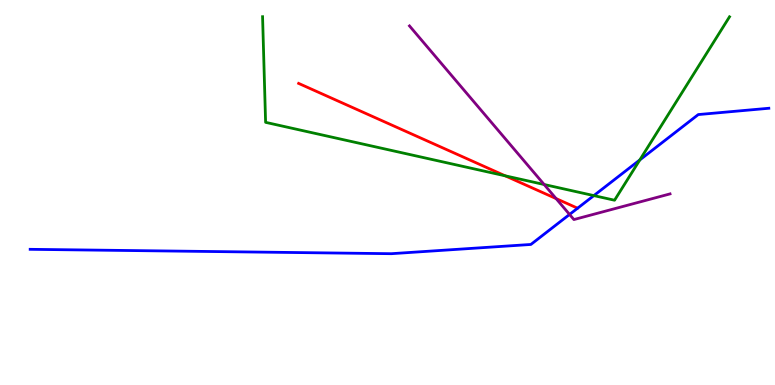[{'lines': ['blue', 'red'], 'intersections': []}, {'lines': ['green', 'red'], 'intersections': [{'x': 6.52, 'y': 5.43}]}, {'lines': ['purple', 'red'], 'intersections': [{'x': 7.18, 'y': 4.84}]}, {'lines': ['blue', 'green'], 'intersections': [{'x': 7.66, 'y': 4.92}, {'x': 8.26, 'y': 5.85}]}, {'lines': ['blue', 'purple'], 'intersections': [{'x': 7.35, 'y': 4.43}]}, {'lines': ['green', 'purple'], 'intersections': [{'x': 7.02, 'y': 5.21}]}]